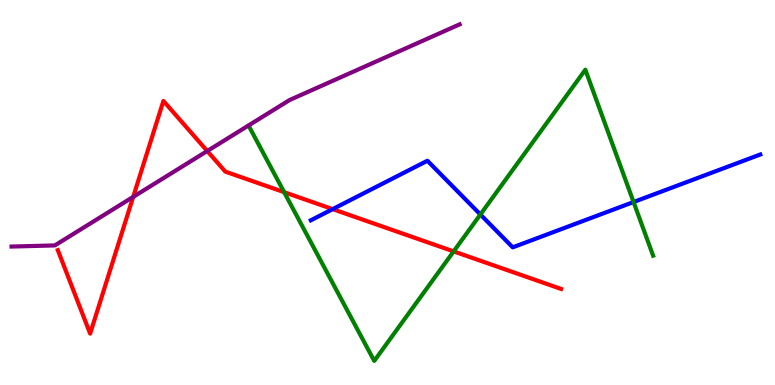[{'lines': ['blue', 'red'], 'intersections': [{'x': 4.29, 'y': 4.57}]}, {'lines': ['green', 'red'], 'intersections': [{'x': 3.67, 'y': 5.01}, {'x': 5.85, 'y': 3.47}]}, {'lines': ['purple', 'red'], 'intersections': [{'x': 1.72, 'y': 4.89}, {'x': 2.67, 'y': 6.08}]}, {'lines': ['blue', 'green'], 'intersections': [{'x': 6.2, 'y': 4.43}, {'x': 8.18, 'y': 4.75}]}, {'lines': ['blue', 'purple'], 'intersections': []}, {'lines': ['green', 'purple'], 'intersections': []}]